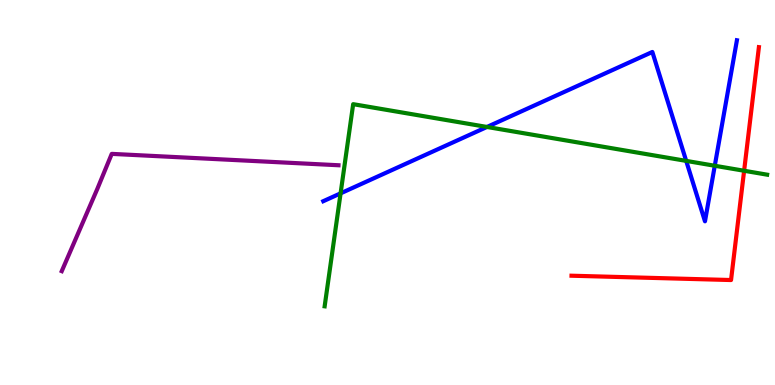[{'lines': ['blue', 'red'], 'intersections': []}, {'lines': ['green', 'red'], 'intersections': [{'x': 9.6, 'y': 5.56}]}, {'lines': ['purple', 'red'], 'intersections': []}, {'lines': ['blue', 'green'], 'intersections': [{'x': 4.39, 'y': 4.98}, {'x': 6.28, 'y': 6.7}, {'x': 8.85, 'y': 5.82}, {'x': 9.22, 'y': 5.69}]}, {'lines': ['blue', 'purple'], 'intersections': []}, {'lines': ['green', 'purple'], 'intersections': []}]